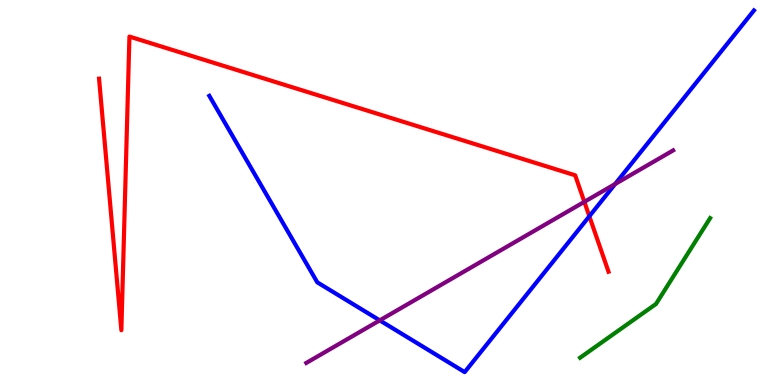[{'lines': ['blue', 'red'], 'intersections': [{'x': 7.6, 'y': 4.38}]}, {'lines': ['green', 'red'], 'intersections': []}, {'lines': ['purple', 'red'], 'intersections': [{'x': 7.54, 'y': 4.76}]}, {'lines': ['blue', 'green'], 'intersections': []}, {'lines': ['blue', 'purple'], 'intersections': [{'x': 4.9, 'y': 1.68}, {'x': 7.94, 'y': 5.22}]}, {'lines': ['green', 'purple'], 'intersections': []}]